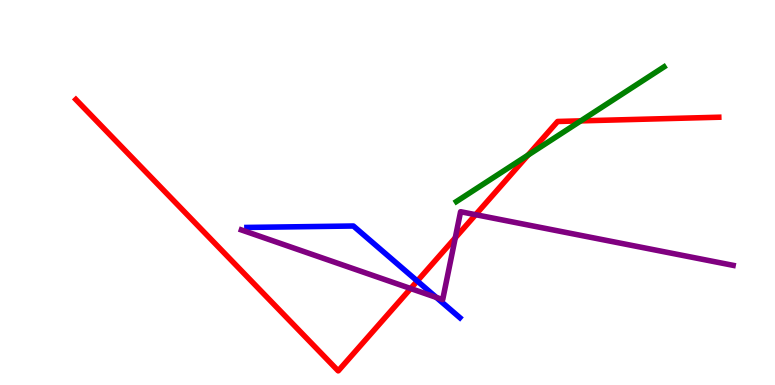[{'lines': ['blue', 'red'], 'intersections': [{'x': 5.38, 'y': 2.7}]}, {'lines': ['green', 'red'], 'intersections': [{'x': 6.81, 'y': 5.97}, {'x': 7.49, 'y': 6.86}]}, {'lines': ['purple', 'red'], 'intersections': [{'x': 5.3, 'y': 2.51}, {'x': 5.87, 'y': 3.82}, {'x': 6.14, 'y': 4.42}]}, {'lines': ['blue', 'green'], 'intersections': []}, {'lines': ['blue', 'purple'], 'intersections': [{'x': 5.63, 'y': 2.28}]}, {'lines': ['green', 'purple'], 'intersections': []}]